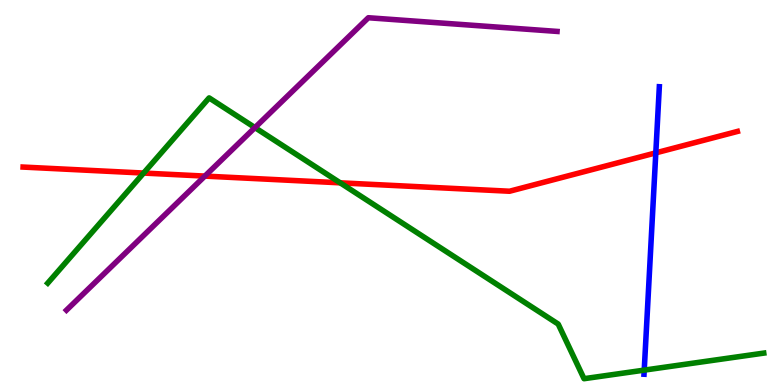[{'lines': ['blue', 'red'], 'intersections': [{'x': 8.46, 'y': 6.03}]}, {'lines': ['green', 'red'], 'intersections': [{'x': 1.85, 'y': 5.51}, {'x': 4.39, 'y': 5.25}]}, {'lines': ['purple', 'red'], 'intersections': [{'x': 2.64, 'y': 5.43}]}, {'lines': ['blue', 'green'], 'intersections': [{'x': 8.31, 'y': 0.386}]}, {'lines': ['blue', 'purple'], 'intersections': []}, {'lines': ['green', 'purple'], 'intersections': [{'x': 3.29, 'y': 6.69}]}]